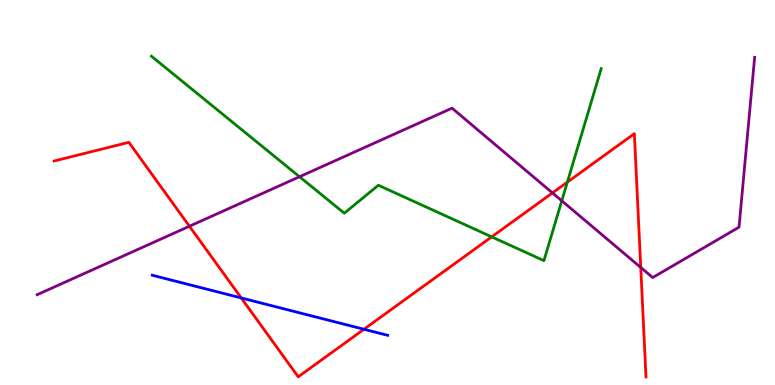[{'lines': ['blue', 'red'], 'intersections': [{'x': 3.11, 'y': 2.26}, {'x': 4.7, 'y': 1.45}]}, {'lines': ['green', 'red'], 'intersections': [{'x': 6.34, 'y': 3.85}, {'x': 7.32, 'y': 5.27}]}, {'lines': ['purple', 'red'], 'intersections': [{'x': 2.44, 'y': 4.12}, {'x': 7.13, 'y': 4.99}, {'x': 8.27, 'y': 3.05}]}, {'lines': ['blue', 'green'], 'intersections': []}, {'lines': ['blue', 'purple'], 'intersections': []}, {'lines': ['green', 'purple'], 'intersections': [{'x': 3.86, 'y': 5.41}, {'x': 7.25, 'y': 4.78}]}]